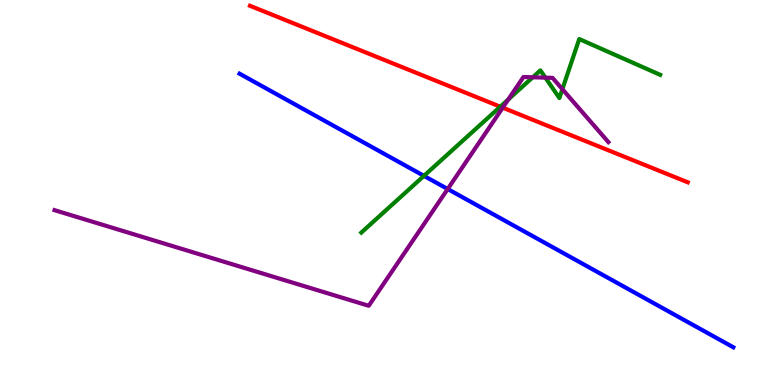[{'lines': ['blue', 'red'], 'intersections': []}, {'lines': ['green', 'red'], 'intersections': [{'x': 6.46, 'y': 7.23}]}, {'lines': ['purple', 'red'], 'intersections': [{'x': 6.49, 'y': 7.2}]}, {'lines': ['blue', 'green'], 'intersections': [{'x': 5.47, 'y': 5.43}]}, {'lines': ['blue', 'purple'], 'intersections': [{'x': 5.78, 'y': 5.09}]}, {'lines': ['green', 'purple'], 'intersections': [{'x': 6.56, 'y': 7.42}, {'x': 6.87, 'y': 7.99}, {'x': 7.04, 'y': 7.98}, {'x': 7.26, 'y': 7.68}]}]